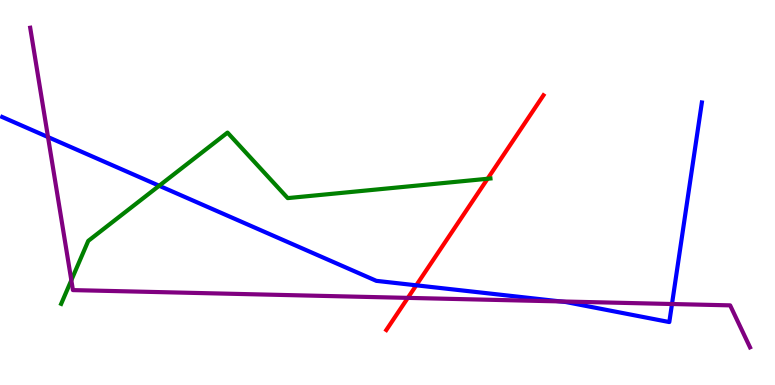[{'lines': ['blue', 'red'], 'intersections': [{'x': 5.37, 'y': 2.59}]}, {'lines': ['green', 'red'], 'intersections': [{'x': 6.29, 'y': 5.36}]}, {'lines': ['purple', 'red'], 'intersections': [{'x': 5.26, 'y': 2.26}]}, {'lines': ['blue', 'green'], 'intersections': [{'x': 2.05, 'y': 5.18}]}, {'lines': ['blue', 'purple'], 'intersections': [{'x': 0.619, 'y': 6.44}, {'x': 7.23, 'y': 2.17}, {'x': 8.67, 'y': 2.1}]}, {'lines': ['green', 'purple'], 'intersections': [{'x': 0.92, 'y': 2.72}]}]